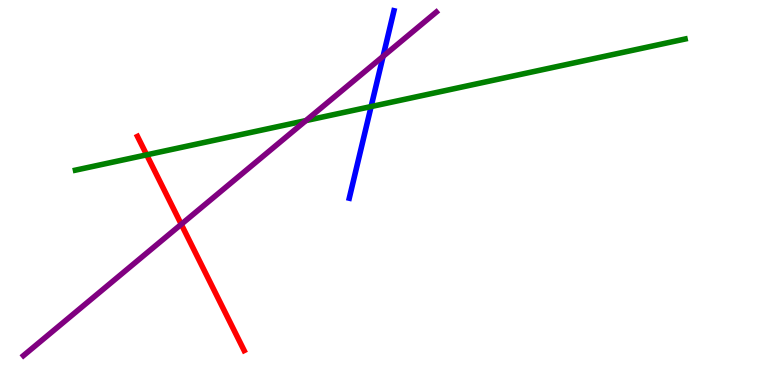[{'lines': ['blue', 'red'], 'intersections': []}, {'lines': ['green', 'red'], 'intersections': [{'x': 1.89, 'y': 5.98}]}, {'lines': ['purple', 'red'], 'intersections': [{'x': 2.34, 'y': 4.17}]}, {'lines': ['blue', 'green'], 'intersections': [{'x': 4.79, 'y': 7.23}]}, {'lines': ['blue', 'purple'], 'intersections': [{'x': 4.94, 'y': 8.54}]}, {'lines': ['green', 'purple'], 'intersections': [{'x': 3.95, 'y': 6.87}]}]